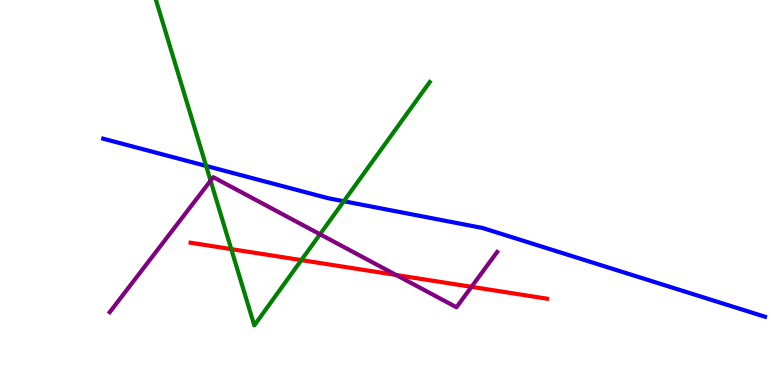[{'lines': ['blue', 'red'], 'intersections': []}, {'lines': ['green', 'red'], 'intersections': [{'x': 2.98, 'y': 3.53}, {'x': 3.89, 'y': 3.24}]}, {'lines': ['purple', 'red'], 'intersections': [{'x': 5.11, 'y': 2.86}, {'x': 6.08, 'y': 2.55}]}, {'lines': ['blue', 'green'], 'intersections': [{'x': 2.66, 'y': 5.69}, {'x': 4.44, 'y': 4.77}]}, {'lines': ['blue', 'purple'], 'intersections': []}, {'lines': ['green', 'purple'], 'intersections': [{'x': 2.72, 'y': 5.31}, {'x': 4.13, 'y': 3.91}]}]